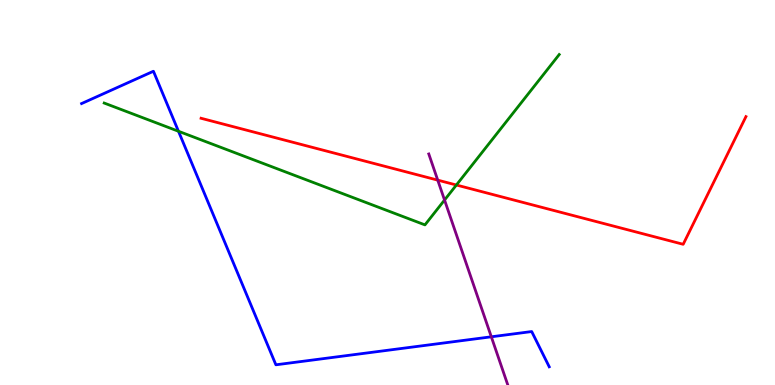[{'lines': ['blue', 'red'], 'intersections': []}, {'lines': ['green', 'red'], 'intersections': [{'x': 5.89, 'y': 5.19}]}, {'lines': ['purple', 'red'], 'intersections': [{'x': 5.65, 'y': 5.32}]}, {'lines': ['blue', 'green'], 'intersections': [{'x': 2.3, 'y': 6.59}]}, {'lines': ['blue', 'purple'], 'intersections': [{'x': 6.34, 'y': 1.25}]}, {'lines': ['green', 'purple'], 'intersections': [{'x': 5.74, 'y': 4.8}]}]